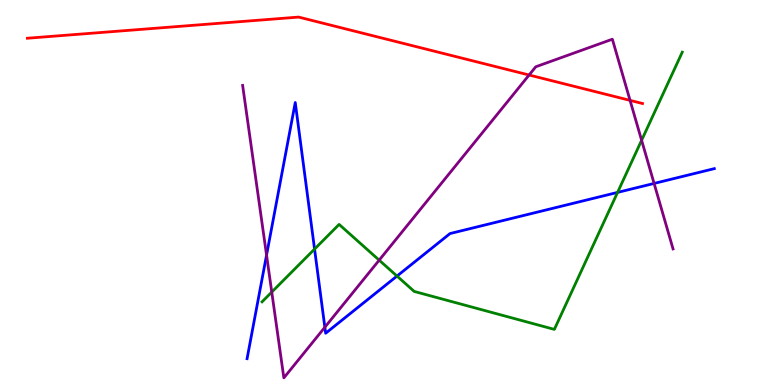[{'lines': ['blue', 'red'], 'intersections': []}, {'lines': ['green', 'red'], 'intersections': []}, {'lines': ['purple', 'red'], 'intersections': [{'x': 6.83, 'y': 8.05}, {'x': 8.13, 'y': 7.39}]}, {'lines': ['blue', 'green'], 'intersections': [{'x': 4.06, 'y': 3.53}, {'x': 5.12, 'y': 2.83}, {'x': 7.97, 'y': 5.0}]}, {'lines': ['blue', 'purple'], 'intersections': [{'x': 3.44, 'y': 3.37}, {'x': 4.19, 'y': 1.5}, {'x': 8.44, 'y': 5.24}]}, {'lines': ['green', 'purple'], 'intersections': [{'x': 3.51, 'y': 2.41}, {'x': 4.89, 'y': 3.24}, {'x': 8.28, 'y': 6.36}]}]